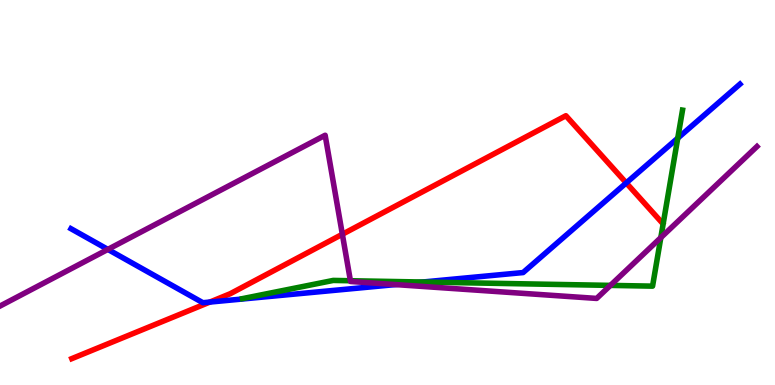[{'lines': ['blue', 'red'], 'intersections': [{'x': 2.71, 'y': 2.15}, {'x': 8.08, 'y': 5.25}]}, {'lines': ['green', 'red'], 'intersections': []}, {'lines': ['purple', 'red'], 'intersections': [{'x': 4.42, 'y': 3.92}]}, {'lines': ['blue', 'green'], 'intersections': [{'x': 5.45, 'y': 2.67}, {'x': 8.75, 'y': 6.41}]}, {'lines': ['blue', 'purple'], 'intersections': [{'x': 1.39, 'y': 3.52}, {'x': 5.1, 'y': 2.61}]}, {'lines': ['green', 'purple'], 'intersections': [{'x': 4.52, 'y': 2.71}, {'x': 7.88, 'y': 2.59}, {'x': 8.53, 'y': 3.83}]}]